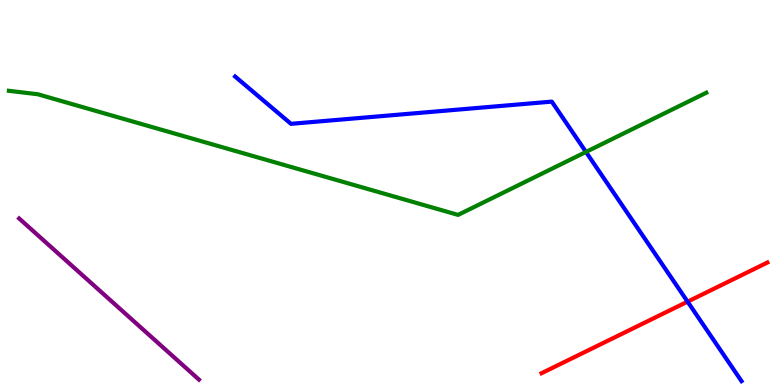[{'lines': ['blue', 'red'], 'intersections': [{'x': 8.87, 'y': 2.16}]}, {'lines': ['green', 'red'], 'intersections': []}, {'lines': ['purple', 'red'], 'intersections': []}, {'lines': ['blue', 'green'], 'intersections': [{'x': 7.56, 'y': 6.05}]}, {'lines': ['blue', 'purple'], 'intersections': []}, {'lines': ['green', 'purple'], 'intersections': []}]